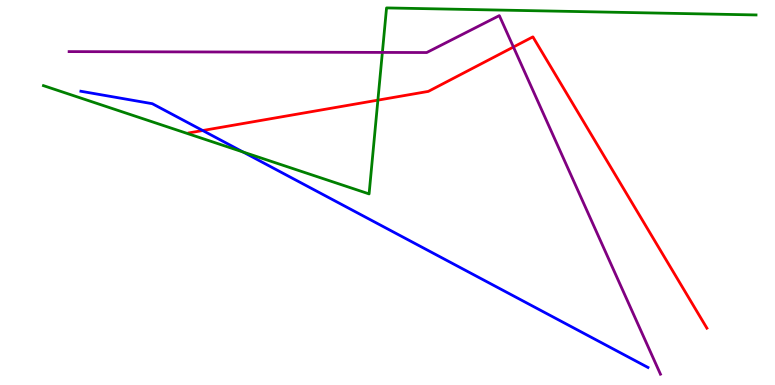[{'lines': ['blue', 'red'], 'intersections': [{'x': 2.62, 'y': 6.61}]}, {'lines': ['green', 'red'], 'intersections': [{'x': 4.88, 'y': 7.4}]}, {'lines': ['purple', 'red'], 'intersections': [{'x': 6.62, 'y': 8.78}]}, {'lines': ['blue', 'green'], 'intersections': [{'x': 3.14, 'y': 6.05}]}, {'lines': ['blue', 'purple'], 'intersections': []}, {'lines': ['green', 'purple'], 'intersections': [{'x': 4.93, 'y': 8.64}]}]